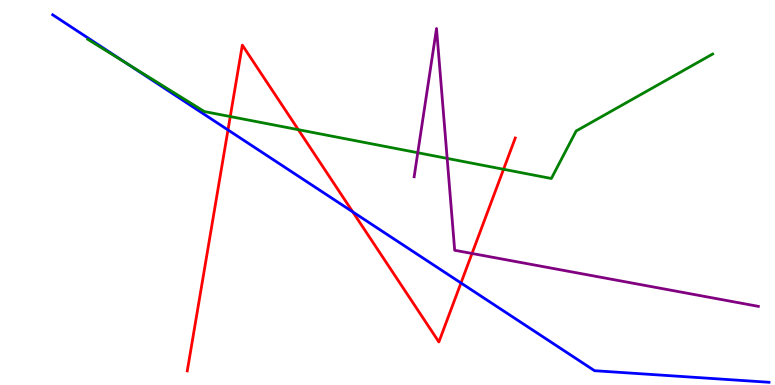[{'lines': ['blue', 'red'], 'intersections': [{'x': 2.94, 'y': 6.62}, {'x': 4.55, 'y': 4.5}, {'x': 5.95, 'y': 2.65}]}, {'lines': ['green', 'red'], 'intersections': [{'x': 2.97, 'y': 6.97}, {'x': 3.85, 'y': 6.63}, {'x': 6.5, 'y': 5.6}]}, {'lines': ['purple', 'red'], 'intersections': [{'x': 6.09, 'y': 3.42}]}, {'lines': ['blue', 'green'], 'intersections': [{'x': 1.64, 'y': 8.35}]}, {'lines': ['blue', 'purple'], 'intersections': []}, {'lines': ['green', 'purple'], 'intersections': [{'x': 5.39, 'y': 6.03}, {'x': 5.77, 'y': 5.89}]}]